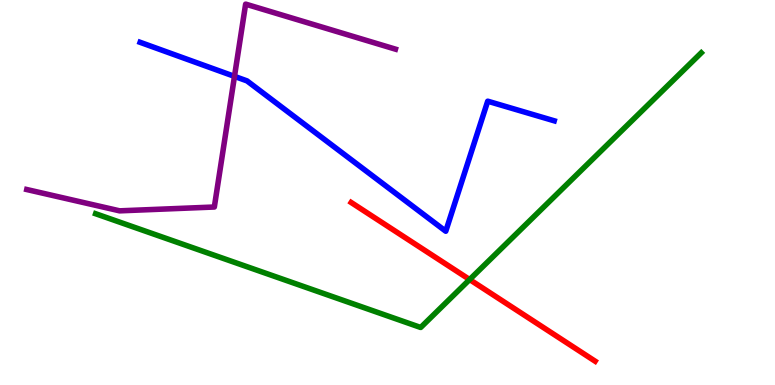[{'lines': ['blue', 'red'], 'intersections': []}, {'lines': ['green', 'red'], 'intersections': [{'x': 6.06, 'y': 2.74}]}, {'lines': ['purple', 'red'], 'intersections': []}, {'lines': ['blue', 'green'], 'intersections': []}, {'lines': ['blue', 'purple'], 'intersections': [{'x': 3.03, 'y': 8.02}]}, {'lines': ['green', 'purple'], 'intersections': []}]